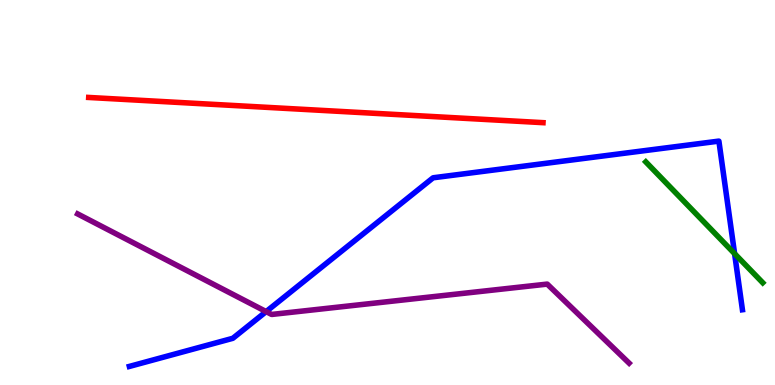[{'lines': ['blue', 'red'], 'intersections': []}, {'lines': ['green', 'red'], 'intersections': []}, {'lines': ['purple', 'red'], 'intersections': []}, {'lines': ['blue', 'green'], 'intersections': [{'x': 9.48, 'y': 3.41}]}, {'lines': ['blue', 'purple'], 'intersections': [{'x': 3.43, 'y': 1.91}]}, {'lines': ['green', 'purple'], 'intersections': []}]